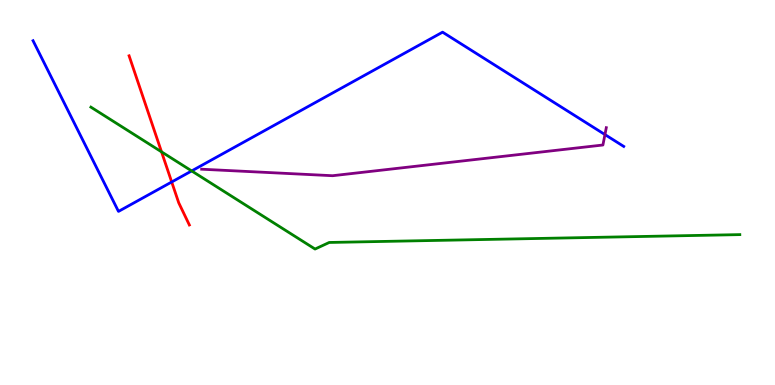[{'lines': ['blue', 'red'], 'intersections': [{'x': 2.22, 'y': 5.27}]}, {'lines': ['green', 'red'], 'intersections': [{'x': 2.08, 'y': 6.06}]}, {'lines': ['purple', 'red'], 'intersections': []}, {'lines': ['blue', 'green'], 'intersections': [{'x': 2.47, 'y': 5.56}]}, {'lines': ['blue', 'purple'], 'intersections': [{'x': 7.81, 'y': 6.5}]}, {'lines': ['green', 'purple'], 'intersections': []}]